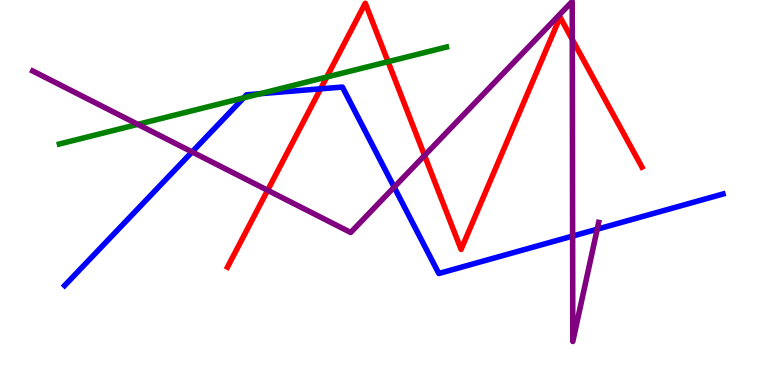[{'lines': ['blue', 'red'], 'intersections': [{'x': 4.14, 'y': 7.69}]}, {'lines': ['green', 'red'], 'intersections': [{'x': 4.22, 'y': 8.0}, {'x': 5.01, 'y': 8.4}]}, {'lines': ['purple', 'red'], 'intersections': [{'x': 3.45, 'y': 5.06}, {'x': 5.48, 'y': 5.96}, {'x': 7.38, 'y': 8.97}]}, {'lines': ['blue', 'green'], 'intersections': [{'x': 3.14, 'y': 7.46}, {'x': 3.36, 'y': 7.57}]}, {'lines': ['blue', 'purple'], 'intersections': [{'x': 2.48, 'y': 6.05}, {'x': 5.09, 'y': 5.14}, {'x': 7.39, 'y': 3.87}, {'x': 7.71, 'y': 4.05}]}, {'lines': ['green', 'purple'], 'intersections': [{'x': 1.78, 'y': 6.77}]}]